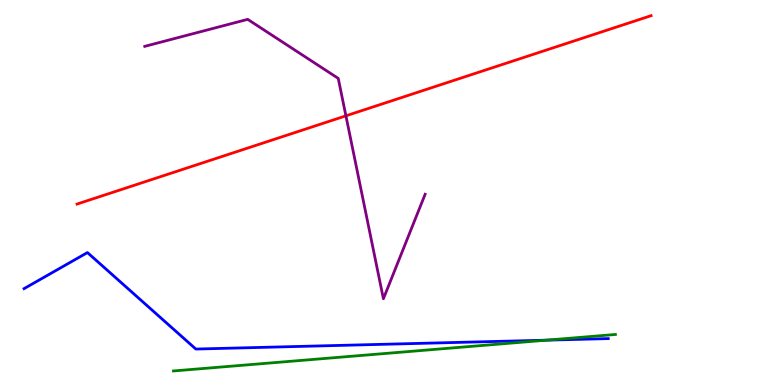[{'lines': ['blue', 'red'], 'intersections': []}, {'lines': ['green', 'red'], 'intersections': []}, {'lines': ['purple', 'red'], 'intersections': [{'x': 4.46, 'y': 6.99}]}, {'lines': ['blue', 'green'], 'intersections': [{'x': 7.05, 'y': 1.16}]}, {'lines': ['blue', 'purple'], 'intersections': []}, {'lines': ['green', 'purple'], 'intersections': []}]